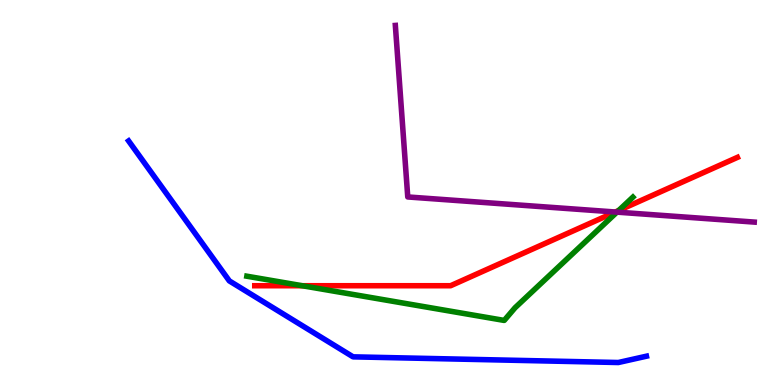[{'lines': ['blue', 'red'], 'intersections': []}, {'lines': ['green', 'red'], 'intersections': [{'x': 3.9, 'y': 2.58}, {'x': 7.98, 'y': 4.53}]}, {'lines': ['purple', 'red'], 'intersections': [{'x': 7.94, 'y': 4.49}]}, {'lines': ['blue', 'green'], 'intersections': []}, {'lines': ['blue', 'purple'], 'intersections': []}, {'lines': ['green', 'purple'], 'intersections': [{'x': 7.96, 'y': 4.49}]}]